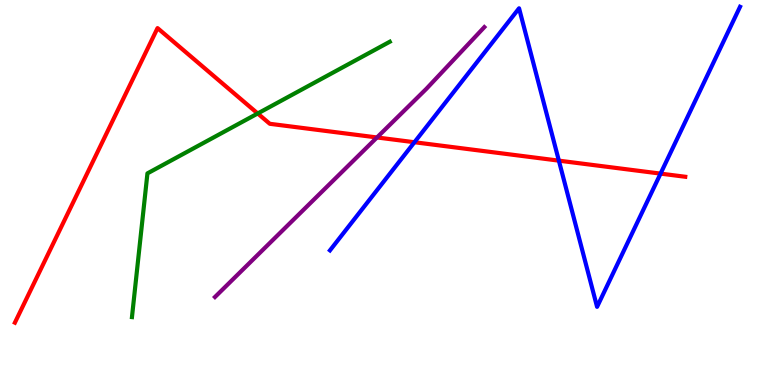[{'lines': ['blue', 'red'], 'intersections': [{'x': 5.35, 'y': 6.31}, {'x': 7.21, 'y': 5.83}, {'x': 8.52, 'y': 5.49}]}, {'lines': ['green', 'red'], 'intersections': [{'x': 3.33, 'y': 7.05}]}, {'lines': ['purple', 'red'], 'intersections': [{'x': 4.86, 'y': 6.43}]}, {'lines': ['blue', 'green'], 'intersections': []}, {'lines': ['blue', 'purple'], 'intersections': []}, {'lines': ['green', 'purple'], 'intersections': []}]